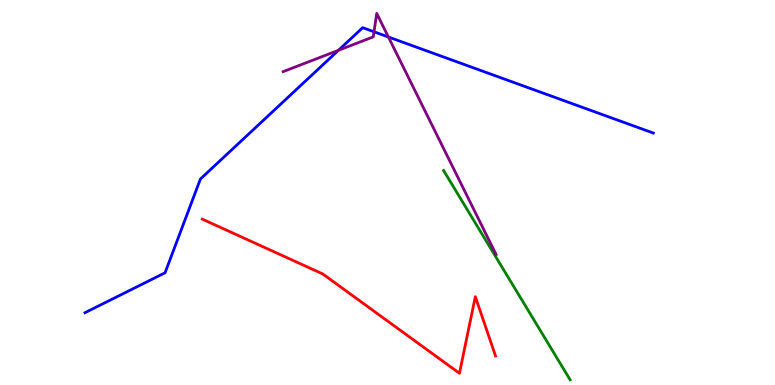[{'lines': ['blue', 'red'], 'intersections': []}, {'lines': ['green', 'red'], 'intersections': []}, {'lines': ['purple', 'red'], 'intersections': []}, {'lines': ['blue', 'green'], 'intersections': []}, {'lines': ['blue', 'purple'], 'intersections': [{'x': 4.37, 'y': 8.69}, {'x': 4.83, 'y': 9.17}, {'x': 5.01, 'y': 9.04}]}, {'lines': ['green', 'purple'], 'intersections': []}]